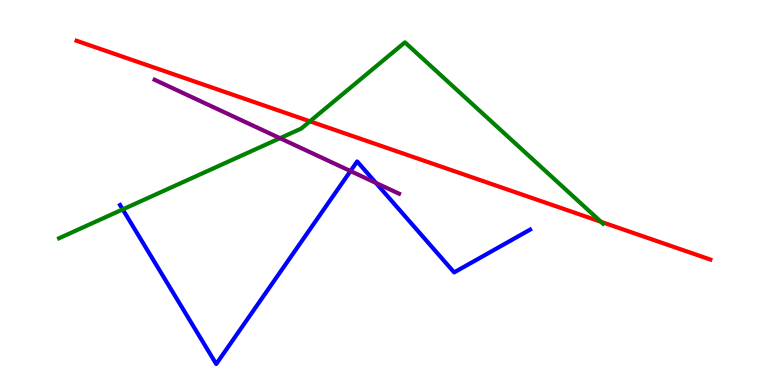[{'lines': ['blue', 'red'], 'intersections': []}, {'lines': ['green', 'red'], 'intersections': [{'x': 4.0, 'y': 6.85}, {'x': 7.75, 'y': 4.24}]}, {'lines': ['purple', 'red'], 'intersections': []}, {'lines': ['blue', 'green'], 'intersections': [{'x': 1.58, 'y': 4.56}]}, {'lines': ['blue', 'purple'], 'intersections': [{'x': 4.52, 'y': 5.56}, {'x': 4.85, 'y': 5.25}]}, {'lines': ['green', 'purple'], 'intersections': [{'x': 3.61, 'y': 6.41}]}]